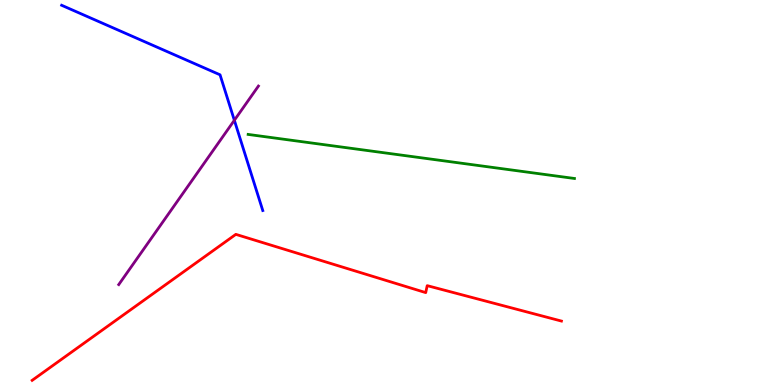[{'lines': ['blue', 'red'], 'intersections': []}, {'lines': ['green', 'red'], 'intersections': []}, {'lines': ['purple', 'red'], 'intersections': []}, {'lines': ['blue', 'green'], 'intersections': []}, {'lines': ['blue', 'purple'], 'intersections': [{'x': 3.02, 'y': 6.88}]}, {'lines': ['green', 'purple'], 'intersections': []}]